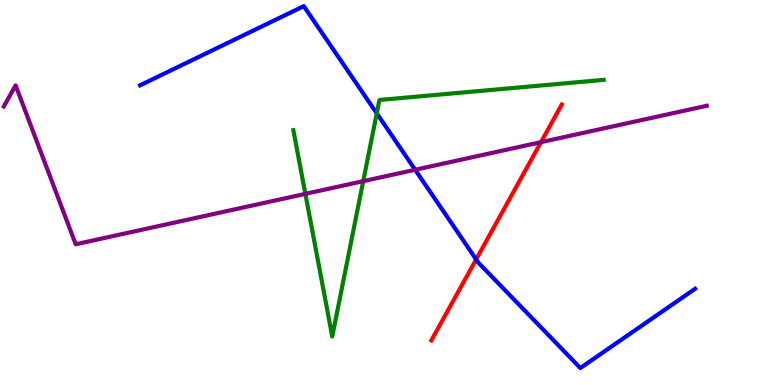[{'lines': ['blue', 'red'], 'intersections': [{'x': 6.14, 'y': 3.26}]}, {'lines': ['green', 'red'], 'intersections': []}, {'lines': ['purple', 'red'], 'intersections': [{'x': 6.98, 'y': 6.31}]}, {'lines': ['blue', 'green'], 'intersections': [{'x': 4.86, 'y': 7.06}]}, {'lines': ['blue', 'purple'], 'intersections': [{'x': 5.36, 'y': 5.59}]}, {'lines': ['green', 'purple'], 'intersections': [{'x': 3.94, 'y': 4.96}, {'x': 4.69, 'y': 5.29}]}]